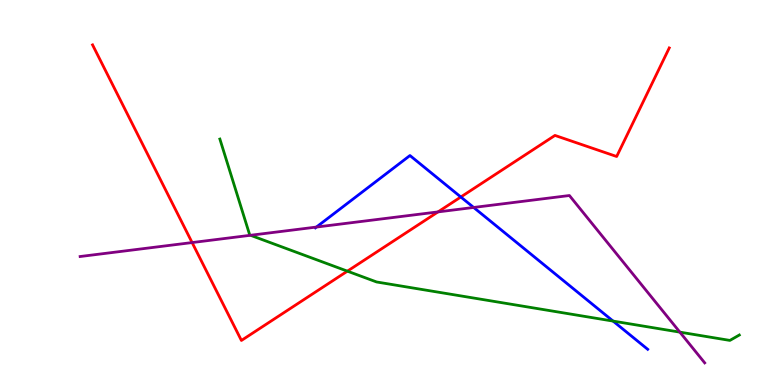[{'lines': ['blue', 'red'], 'intersections': [{'x': 5.95, 'y': 4.88}]}, {'lines': ['green', 'red'], 'intersections': [{'x': 4.48, 'y': 2.96}]}, {'lines': ['purple', 'red'], 'intersections': [{'x': 2.48, 'y': 3.7}, {'x': 5.65, 'y': 4.5}]}, {'lines': ['blue', 'green'], 'intersections': [{'x': 7.91, 'y': 1.66}]}, {'lines': ['blue', 'purple'], 'intersections': [{'x': 4.08, 'y': 4.1}, {'x': 6.11, 'y': 4.61}]}, {'lines': ['green', 'purple'], 'intersections': [{'x': 3.23, 'y': 3.89}, {'x': 8.77, 'y': 1.37}]}]